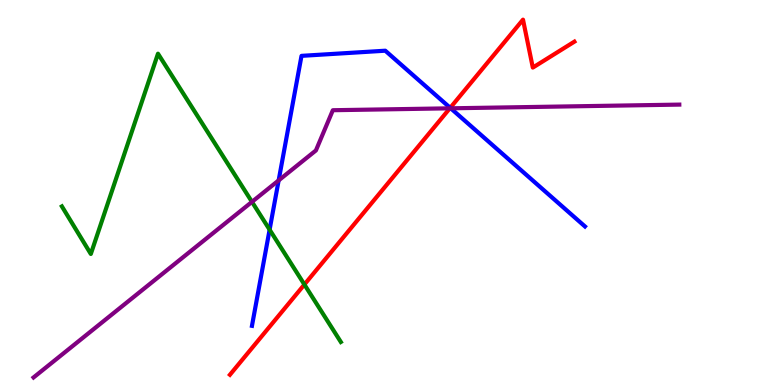[{'lines': ['blue', 'red'], 'intersections': [{'x': 5.81, 'y': 7.2}]}, {'lines': ['green', 'red'], 'intersections': [{'x': 3.93, 'y': 2.61}]}, {'lines': ['purple', 'red'], 'intersections': [{'x': 5.8, 'y': 7.19}]}, {'lines': ['blue', 'green'], 'intersections': [{'x': 3.48, 'y': 4.03}]}, {'lines': ['blue', 'purple'], 'intersections': [{'x': 3.6, 'y': 5.31}, {'x': 5.82, 'y': 7.19}]}, {'lines': ['green', 'purple'], 'intersections': [{'x': 3.25, 'y': 4.76}]}]